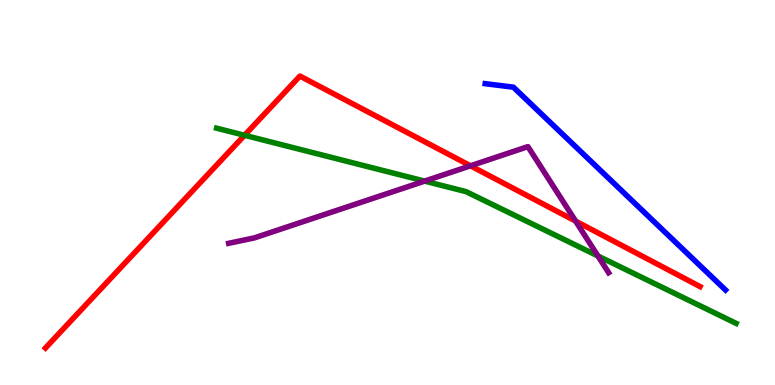[{'lines': ['blue', 'red'], 'intersections': []}, {'lines': ['green', 'red'], 'intersections': [{'x': 3.16, 'y': 6.49}]}, {'lines': ['purple', 'red'], 'intersections': [{'x': 6.07, 'y': 5.69}, {'x': 7.43, 'y': 4.26}]}, {'lines': ['blue', 'green'], 'intersections': []}, {'lines': ['blue', 'purple'], 'intersections': []}, {'lines': ['green', 'purple'], 'intersections': [{'x': 5.48, 'y': 5.3}, {'x': 7.72, 'y': 3.35}]}]